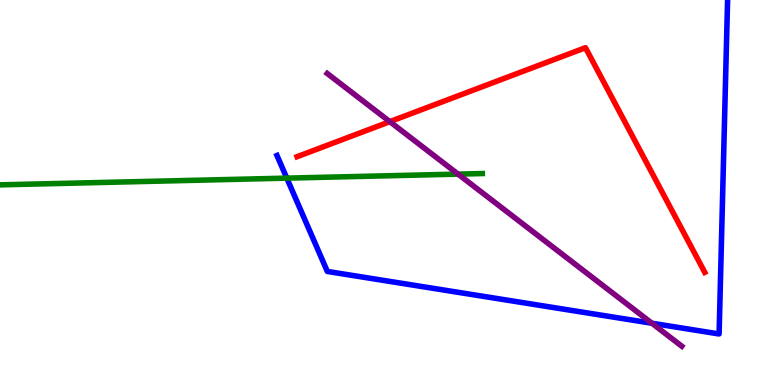[{'lines': ['blue', 'red'], 'intersections': []}, {'lines': ['green', 'red'], 'intersections': []}, {'lines': ['purple', 'red'], 'intersections': [{'x': 5.03, 'y': 6.84}]}, {'lines': ['blue', 'green'], 'intersections': [{'x': 3.7, 'y': 5.37}]}, {'lines': ['blue', 'purple'], 'intersections': [{'x': 8.41, 'y': 1.6}]}, {'lines': ['green', 'purple'], 'intersections': [{'x': 5.91, 'y': 5.48}]}]